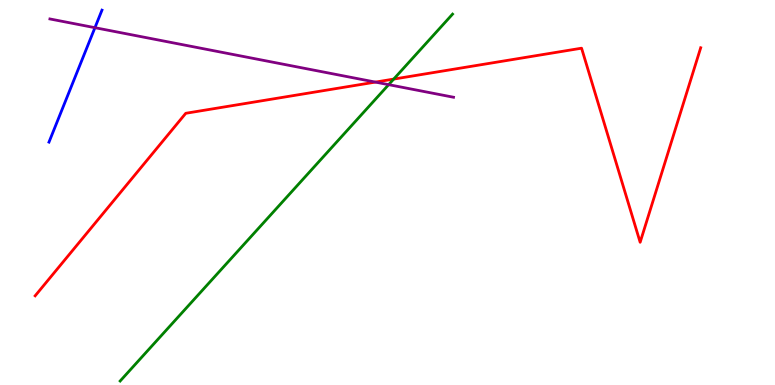[{'lines': ['blue', 'red'], 'intersections': []}, {'lines': ['green', 'red'], 'intersections': [{'x': 5.08, 'y': 7.95}]}, {'lines': ['purple', 'red'], 'intersections': [{'x': 4.84, 'y': 7.87}]}, {'lines': ['blue', 'green'], 'intersections': []}, {'lines': ['blue', 'purple'], 'intersections': [{'x': 1.22, 'y': 9.28}]}, {'lines': ['green', 'purple'], 'intersections': [{'x': 5.01, 'y': 7.8}]}]